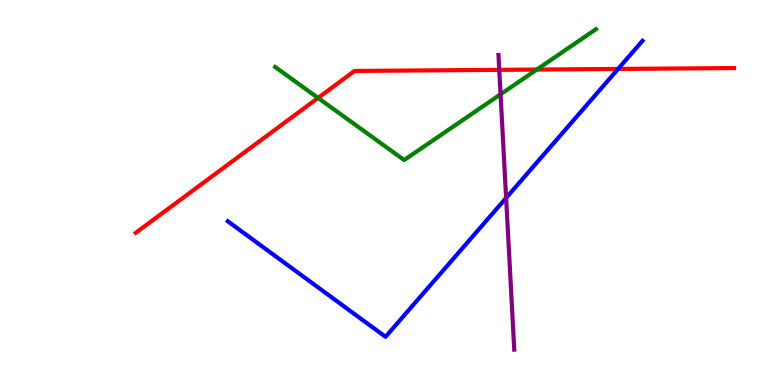[{'lines': ['blue', 'red'], 'intersections': [{'x': 7.98, 'y': 8.21}]}, {'lines': ['green', 'red'], 'intersections': [{'x': 4.1, 'y': 7.46}, {'x': 6.93, 'y': 8.19}]}, {'lines': ['purple', 'red'], 'intersections': [{'x': 6.44, 'y': 8.19}]}, {'lines': ['blue', 'green'], 'intersections': []}, {'lines': ['blue', 'purple'], 'intersections': [{'x': 6.53, 'y': 4.86}]}, {'lines': ['green', 'purple'], 'intersections': [{'x': 6.46, 'y': 7.55}]}]